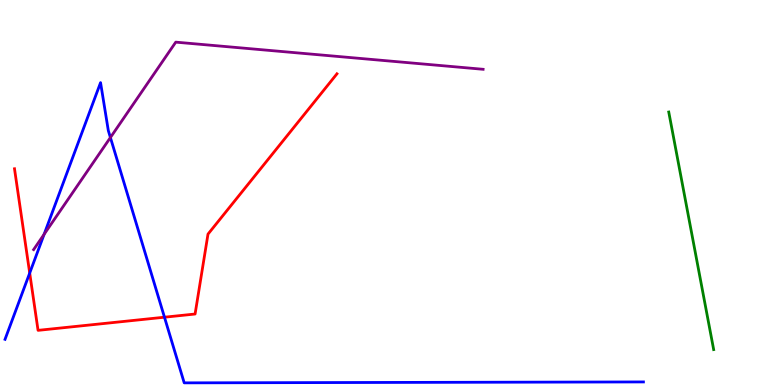[{'lines': ['blue', 'red'], 'intersections': [{'x': 0.383, 'y': 2.91}, {'x': 2.12, 'y': 1.76}]}, {'lines': ['green', 'red'], 'intersections': []}, {'lines': ['purple', 'red'], 'intersections': []}, {'lines': ['blue', 'green'], 'intersections': []}, {'lines': ['blue', 'purple'], 'intersections': [{'x': 0.569, 'y': 3.91}, {'x': 1.42, 'y': 6.43}]}, {'lines': ['green', 'purple'], 'intersections': []}]